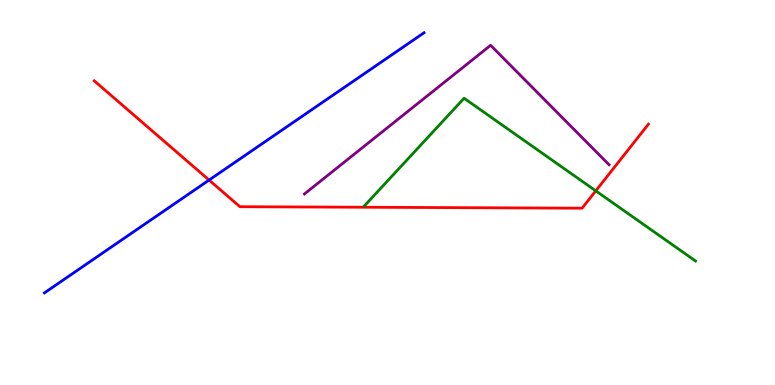[{'lines': ['blue', 'red'], 'intersections': [{'x': 2.7, 'y': 5.32}]}, {'lines': ['green', 'red'], 'intersections': [{'x': 7.69, 'y': 5.04}]}, {'lines': ['purple', 'red'], 'intersections': []}, {'lines': ['blue', 'green'], 'intersections': []}, {'lines': ['blue', 'purple'], 'intersections': []}, {'lines': ['green', 'purple'], 'intersections': []}]